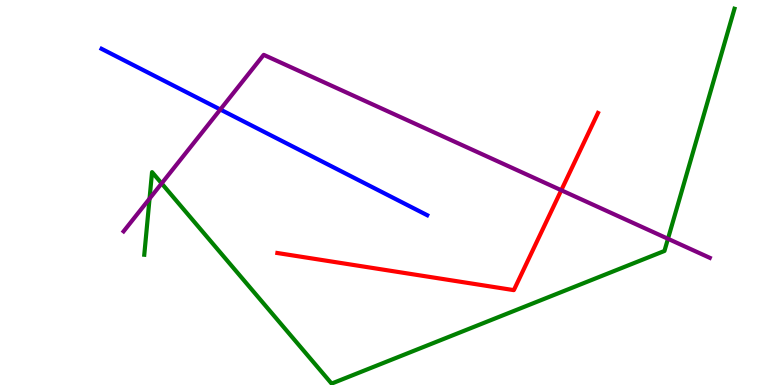[{'lines': ['blue', 'red'], 'intersections': []}, {'lines': ['green', 'red'], 'intersections': []}, {'lines': ['purple', 'red'], 'intersections': [{'x': 7.24, 'y': 5.06}]}, {'lines': ['blue', 'green'], 'intersections': []}, {'lines': ['blue', 'purple'], 'intersections': [{'x': 2.84, 'y': 7.16}]}, {'lines': ['green', 'purple'], 'intersections': [{'x': 1.93, 'y': 4.84}, {'x': 2.09, 'y': 5.24}, {'x': 8.62, 'y': 3.8}]}]